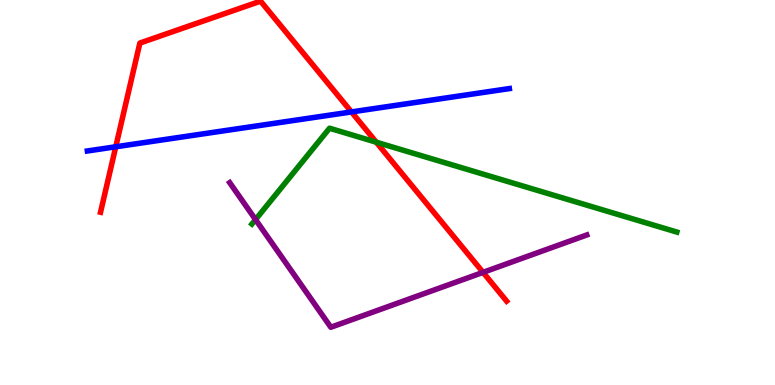[{'lines': ['blue', 'red'], 'intersections': [{'x': 1.49, 'y': 6.19}, {'x': 4.53, 'y': 7.09}]}, {'lines': ['green', 'red'], 'intersections': [{'x': 4.86, 'y': 6.31}]}, {'lines': ['purple', 'red'], 'intersections': [{'x': 6.23, 'y': 2.93}]}, {'lines': ['blue', 'green'], 'intersections': []}, {'lines': ['blue', 'purple'], 'intersections': []}, {'lines': ['green', 'purple'], 'intersections': [{'x': 3.3, 'y': 4.3}]}]